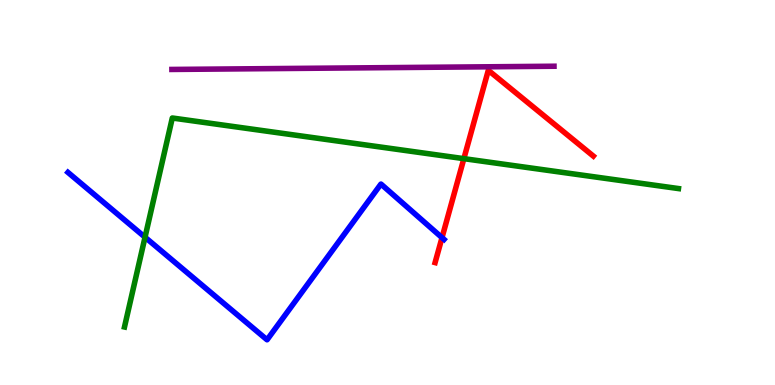[{'lines': ['blue', 'red'], 'intersections': [{'x': 5.7, 'y': 3.83}]}, {'lines': ['green', 'red'], 'intersections': [{'x': 5.99, 'y': 5.88}]}, {'lines': ['purple', 'red'], 'intersections': []}, {'lines': ['blue', 'green'], 'intersections': [{'x': 1.87, 'y': 3.84}]}, {'lines': ['blue', 'purple'], 'intersections': []}, {'lines': ['green', 'purple'], 'intersections': []}]